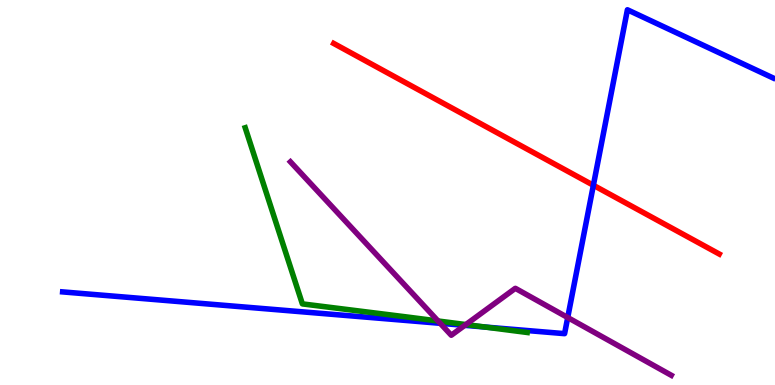[{'lines': ['blue', 'red'], 'intersections': [{'x': 7.66, 'y': 5.19}]}, {'lines': ['green', 'red'], 'intersections': []}, {'lines': ['purple', 'red'], 'intersections': []}, {'lines': ['blue', 'green'], 'intersections': [{'x': 6.25, 'y': 1.51}]}, {'lines': ['blue', 'purple'], 'intersections': [{'x': 5.68, 'y': 1.6}, {'x': 6.0, 'y': 1.55}, {'x': 7.33, 'y': 1.75}]}, {'lines': ['green', 'purple'], 'intersections': [{'x': 5.65, 'y': 1.66}, {'x': 6.01, 'y': 1.57}]}]